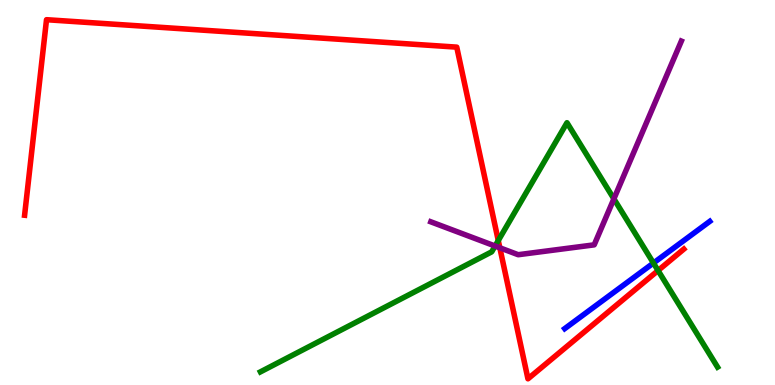[{'lines': ['blue', 'red'], 'intersections': []}, {'lines': ['green', 'red'], 'intersections': [{'x': 6.43, 'y': 3.75}, {'x': 8.49, 'y': 2.97}]}, {'lines': ['purple', 'red'], 'intersections': [{'x': 6.45, 'y': 3.56}]}, {'lines': ['blue', 'green'], 'intersections': [{'x': 8.43, 'y': 3.17}]}, {'lines': ['blue', 'purple'], 'intersections': []}, {'lines': ['green', 'purple'], 'intersections': [{'x': 6.39, 'y': 3.61}, {'x': 7.92, 'y': 4.84}]}]